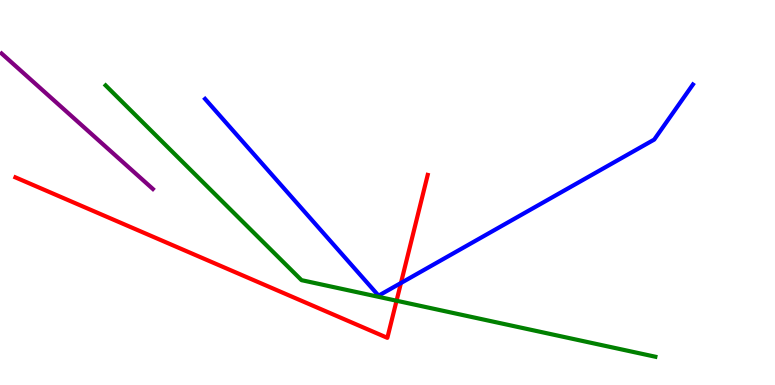[{'lines': ['blue', 'red'], 'intersections': [{'x': 5.17, 'y': 2.65}]}, {'lines': ['green', 'red'], 'intersections': [{'x': 5.12, 'y': 2.19}]}, {'lines': ['purple', 'red'], 'intersections': []}, {'lines': ['blue', 'green'], 'intersections': []}, {'lines': ['blue', 'purple'], 'intersections': []}, {'lines': ['green', 'purple'], 'intersections': []}]